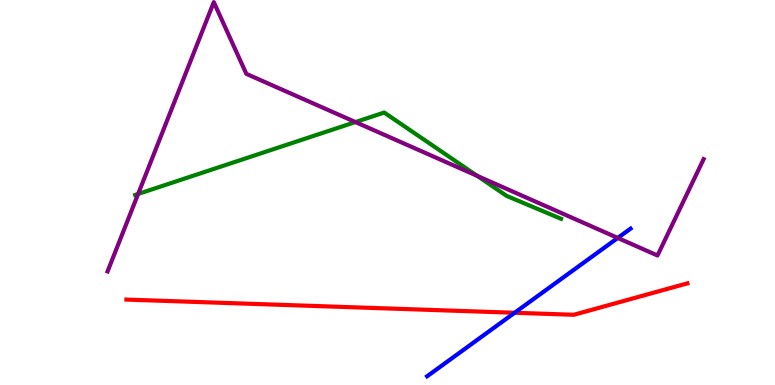[{'lines': ['blue', 'red'], 'intersections': [{'x': 6.64, 'y': 1.88}]}, {'lines': ['green', 'red'], 'intersections': []}, {'lines': ['purple', 'red'], 'intersections': []}, {'lines': ['blue', 'green'], 'intersections': []}, {'lines': ['blue', 'purple'], 'intersections': [{'x': 7.97, 'y': 3.82}]}, {'lines': ['green', 'purple'], 'intersections': [{'x': 1.78, 'y': 4.96}, {'x': 4.59, 'y': 6.83}, {'x': 6.16, 'y': 5.43}]}]